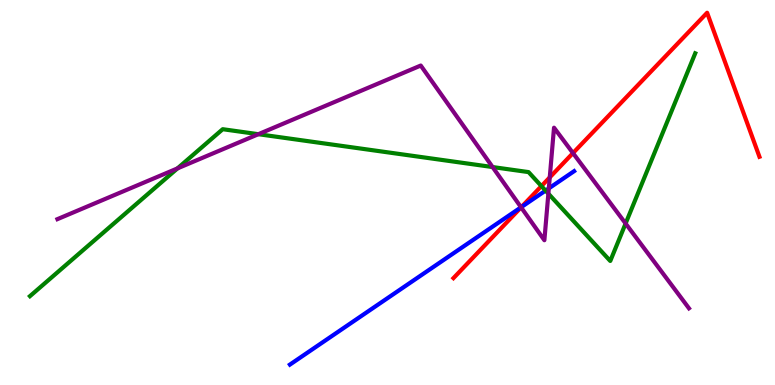[{'lines': ['blue', 'red'], 'intersections': [{'x': 6.73, 'y': 4.62}]}, {'lines': ['green', 'red'], 'intersections': [{'x': 6.99, 'y': 5.17}]}, {'lines': ['purple', 'red'], 'intersections': [{'x': 6.72, 'y': 4.61}, {'x': 7.09, 'y': 5.39}, {'x': 7.39, 'y': 6.02}]}, {'lines': ['blue', 'green'], 'intersections': [{'x': 7.04, 'y': 5.05}]}, {'lines': ['blue', 'purple'], 'intersections': [{'x': 6.72, 'y': 4.62}, {'x': 7.08, 'y': 5.11}]}, {'lines': ['green', 'purple'], 'intersections': [{'x': 2.29, 'y': 5.63}, {'x': 3.33, 'y': 6.51}, {'x': 6.36, 'y': 5.66}, {'x': 7.08, 'y': 4.97}, {'x': 8.07, 'y': 4.19}]}]